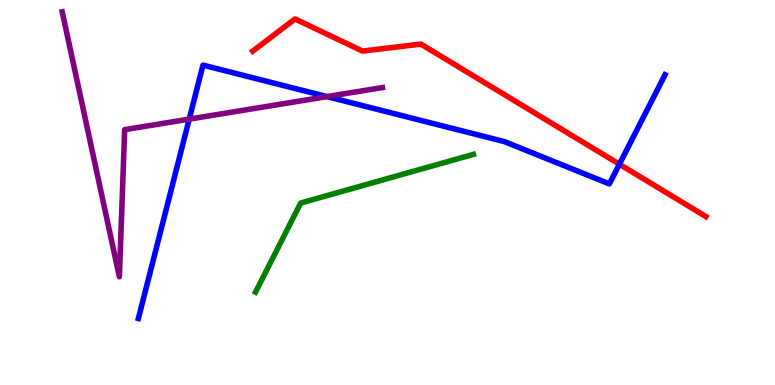[{'lines': ['blue', 'red'], 'intersections': [{'x': 7.99, 'y': 5.73}]}, {'lines': ['green', 'red'], 'intersections': []}, {'lines': ['purple', 'red'], 'intersections': []}, {'lines': ['blue', 'green'], 'intersections': []}, {'lines': ['blue', 'purple'], 'intersections': [{'x': 2.44, 'y': 6.91}, {'x': 4.22, 'y': 7.49}]}, {'lines': ['green', 'purple'], 'intersections': []}]